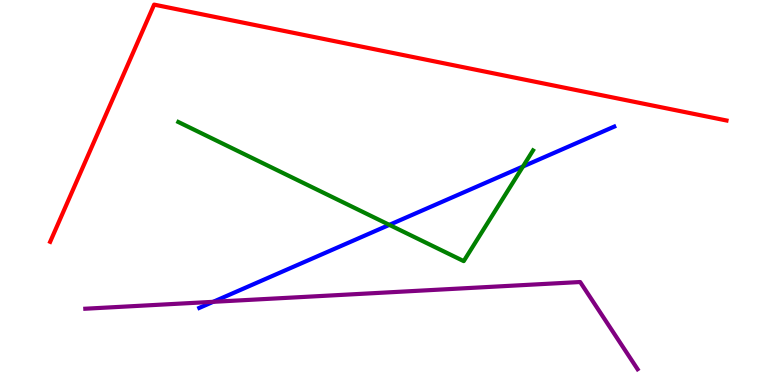[{'lines': ['blue', 'red'], 'intersections': []}, {'lines': ['green', 'red'], 'intersections': []}, {'lines': ['purple', 'red'], 'intersections': []}, {'lines': ['blue', 'green'], 'intersections': [{'x': 5.02, 'y': 4.16}, {'x': 6.75, 'y': 5.68}]}, {'lines': ['blue', 'purple'], 'intersections': [{'x': 2.75, 'y': 2.16}]}, {'lines': ['green', 'purple'], 'intersections': []}]